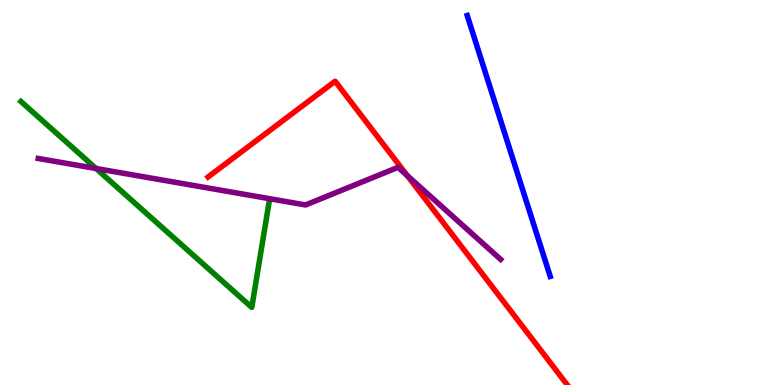[{'lines': ['blue', 'red'], 'intersections': []}, {'lines': ['green', 'red'], 'intersections': []}, {'lines': ['purple', 'red'], 'intersections': [{'x': 5.25, 'y': 5.44}]}, {'lines': ['blue', 'green'], 'intersections': []}, {'lines': ['blue', 'purple'], 'intersections': []}, {'lines': ['green', 'purple'], 'intersections': [{'x': 1.24, 'y': 5.62}]}]